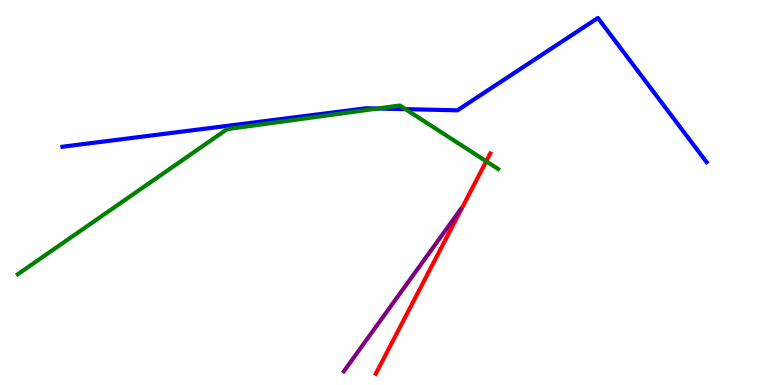[{'lines': ['blue', 'red'], 'intersections': []}, {'lines': ['green', 'red'], 'intersections': [{'x': 6.27, 'y': 5.81}]}, {'lines': ['purple', 'red'], 'intersections': []}, {'lines': ['blue', 'green'], 'intersections': [{'x': 4.87, 'y': 7.18}, {'x': 5.23, 'y': 7.16}]}, {'lines': ['blue', 'purple'], 'intersections': []}, {'lines': ['green', 'purple'], 'intersections': []}]